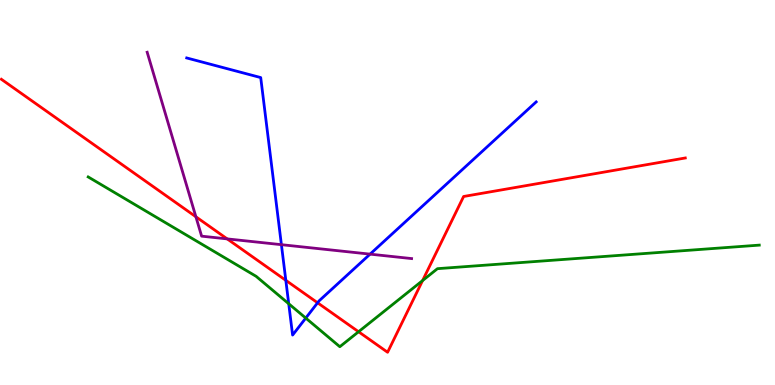[{'lines': ['blue', 'red'], 'intersections': [{'x': 3.69, 'y': 2.72}, {'x': 4.1, 'y': 2.14}]}, {'lines': ['green', 'red'], 'intersections': [{'x': 4.63, 'y': 1.38}, {'x': 5.45, 'y': 2.71}]}, {'lines': ['purple', 'red'], 'intersections': [{'x': 2.53, 'y': 4.37}, {'x': 2.93, 'y': 3.8}]}, {'lines': ['blue', 'green'], 'intersections': [{'x': 3.73, 'y': 2.11}, {'x': 3.95, 'y': 1.74}]}, {'lines': ['blue', 'purple'], 'intersections': [{'x': 3.63, 'y': 3.64}, {'x': 4.78, 'y': 3.4}]}, {'lines': ['green', 'purple'], 'intersections': []}]